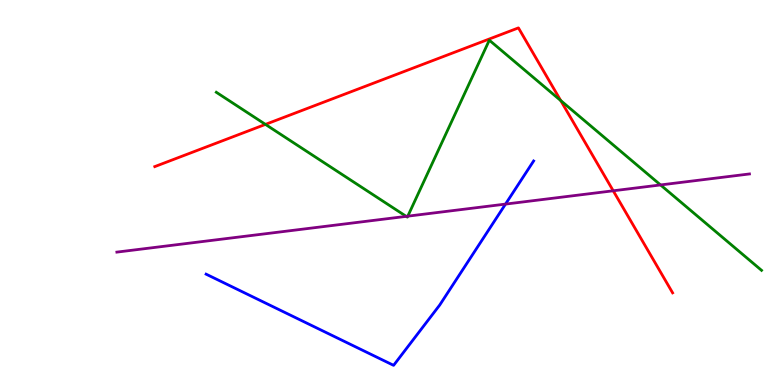[{'lines': ['blue', 'red'], 'intersections': []}, {'lines': ['green', 'red'], 'intersections': [{'x': 3.43, 'y': 6.77}, {'x': 7.24, 'y': 7.39}]}, {'lines': ['purple', 'red'], 'intersections': [{'x': 7.91, 'y': 5.04}]}, {'lines': ['blue', 'green'], 'intersections': []}, {'lines': ['blue', 'purple'], 'intersections': [{'x': 6.52, 'y': 4.7}]}, {'lines': ['green', 'purple'], 'intersections': [{'x': 5.24, 'y': 4.38}, {'x': 5.26, 'y': 4.39}, {'x': 8.52, 'y': 5.2}]}]